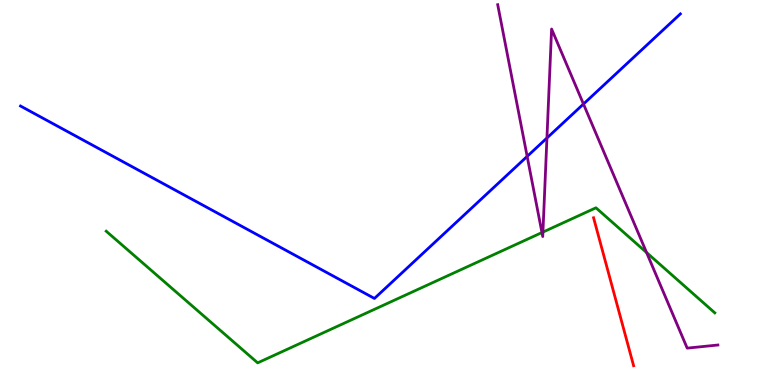[{'lines': ['blue', 'red'], 'intersections': []}, {'lines': ['green', 'red'], 'intersections': []}, {'lines': ['purple', 'red'], 'intersections': []}, {'lines': ['blue', 'green'], 'intersections': []}, {'lines': ['blue', 'purple'], 'intersections': [{'x': 6.8, 'y': 5.94}, {'x': 7.06, 'y': 6.42}, {'x': 7.53, 'y': 7.3}]}, {'lines': ['green', 'purple'], 'intersections': [{'x': 6.99, 'y': 3.96}, {'x': 7.01, 'y': 3.97}, {'x': 8.34, 'y': 3.44}]}]